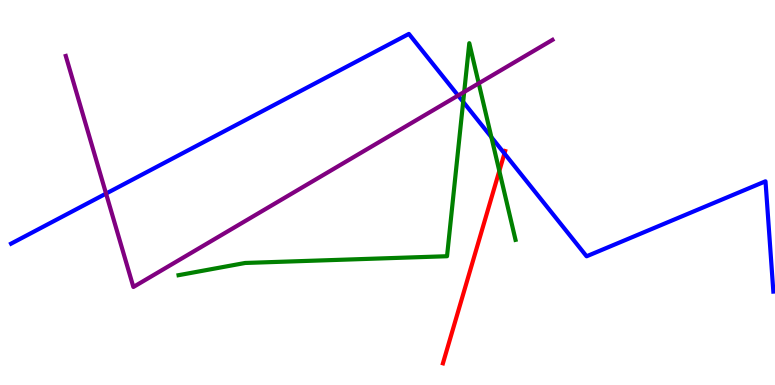[{'lines': ['blue', 'red'], 'intersections': [{'x': 6.51, 'y': 6.01}]}, {'lines': ['green', 'red'], 'intersections': [{'x': 6.44, 'y': 5.56}]}, {'lines': ['purple', 'red'], 'intersections': []}, {'lines': ['blue', 'green'], 'intersections': [{'x': 5.98, 'y': 7.35}, {'x': 6.34, 'y': 6.44}]}, {'lines': ['blue', 'purple'], 'intersections': [{'x': 1.37, 'y': 4.97}, {'x': 5.91, 'y': 7.52}]}, {'lines': ['green', 'purple'], 'intersections': [{'x': 5.99, 'y': 7.61}, {'x': 6.18, 'y': 7.84}]}]